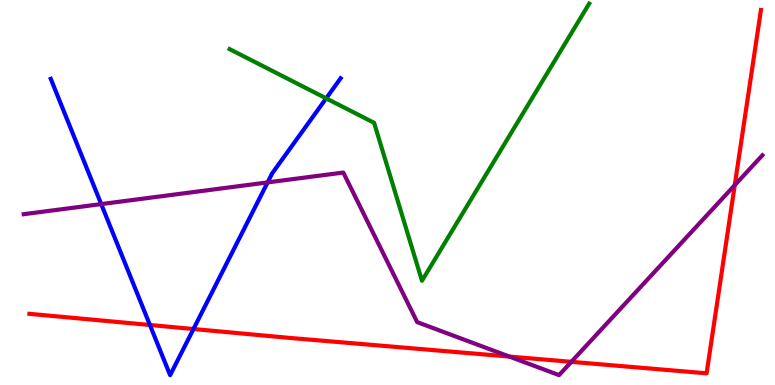[{'lines': ['blue', 'red'], 'intersections': [{'x': 1.93, 'y': 1.56}, {'x': 2.5, 'y': 1.45}]}, {'lines': ['green', 'red'], 'intersections': []}, {'lines': ['purple', 'red'], 'intersections': [{'x': 6.57, 'y': 0.738}, {'x': 7.37, 'y': 0.602}, {'x': 9.48, 'y': 5.19}]}, {'lines': ['blue', 'green'], 'intersections': [{'x': 4.21, 'y': 7.45}]}, {'lines': ['blue', 'purple'], 'intersections': [{'x': 1.31, 'y': 4.7}, {'x': 3.45, 'y': 5.26}]}, {'lines': ['green', 'purple'], 'intersections': []}]